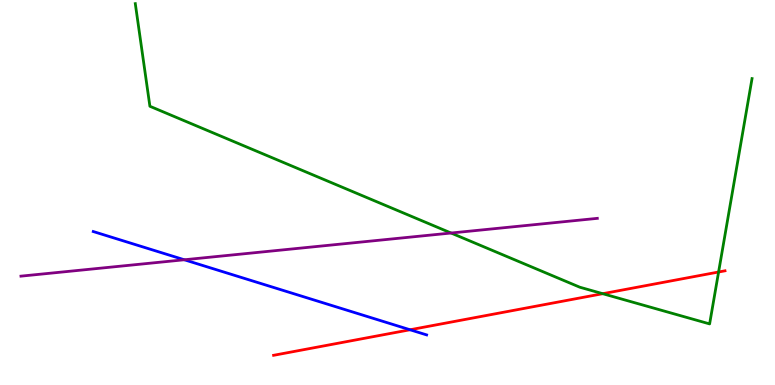[{'lines': ['blue', 'red'], 'intersections': [{'x': 5.29, 'y': 1.43}]}, {'lines': ['green', 'red'], 'intersections': [{'x': 7.78, 'y': 2.37}, {'x': 9.27, 'y': 2.93}]}, {'lines': ['purple', 'red'], 'intersections': []}, {'lines': ['blue', 'green'], 'intersections': []}, {'lines': ['blue', 'purple'], 'intersections': [{'x': 2.38, 'y': 3.25}]}, {'lines': ['green', 'purple'], 'intersections': [{'x': 5.82, 'y': 3.95}]}]